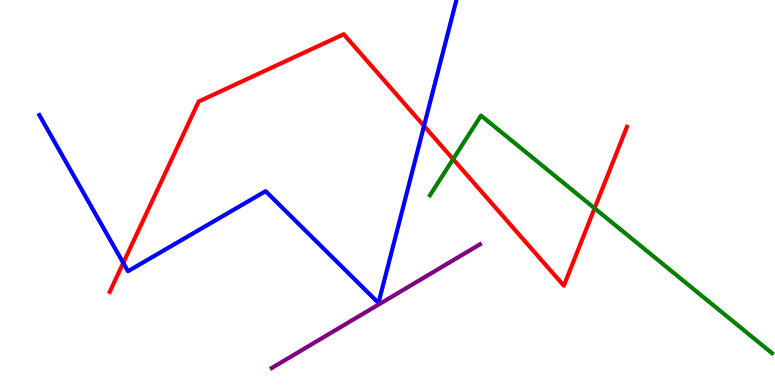[{'lines': ['blue', 'red'], 'intersections': [{'x': 1.59, 'y': 3.17}, {'x': 5.47, 'y': 6.73}]}, {'lines': ['green', 'red'], 'intersections': [{'x': 5.85, 'y': 5.87}, {'x': 7.67, 'y': 4.59}]}, {'lines': ['purple', 'red'], 'intersections': []}, {'lines': ['blue', 'green'], 'intersections': []}, {'lines': ['blue', 'purple'], 'intersections': []}, {'lines': ['green', 'purple'], 'intersections': []}]